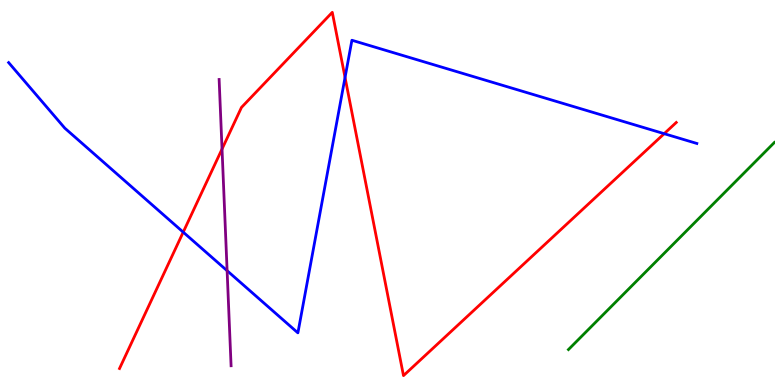[{'lines': ['blue', 'red'], 'intersections': [{'x': 2.36, 'y': 3.97}, {'x': 4.45, 'y': 7.99}, {'x': 8.57, 'y': 6.53}]}, {'lines': ['green', 'red'], 'intersections': []}, {'lines': ['purple', 'red'], 'intersections': [{'x': 2.86, 'y': 6.13}]}, {'lines': ['blue', 'green'], 'intersections': []}, {'lines': ['blue', 'purple'], 'intersections': [{'x': 2.93, 'y': 2.97}]}, {'lines': ['green', 'purple'], 'intersections': []}]